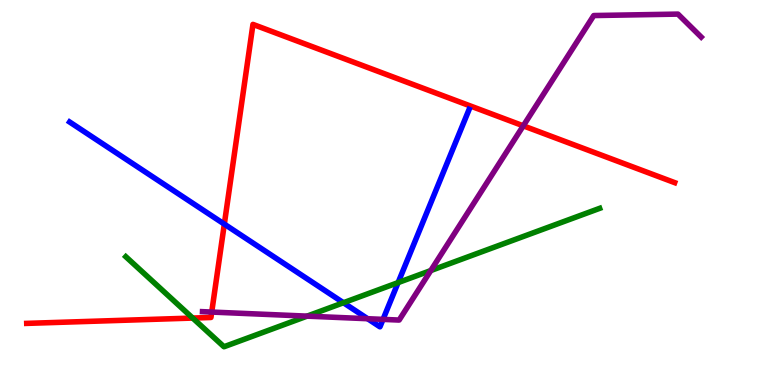[{'lines': ['blue', 'red'], 'intersections': [{'x': 2.89, 'y': 4.18}]}, {'lines': ['green', 'red'], 'intersections': [{'x': 2.49, 'y': 1.74}]}, {'lines': ['purple', 'red'], 'intersections': [{'x': 2.73, 'y': 1.89}, {'x': 6.75, 'y': 6.73}]}, {'lines': ['blue', 'green'], 'intersections': [{'x': 4.43, 'y': 2.14}, {'x': 5.14, 'y': 2.66}]}, {'lines': ['blue', 'purple'], 'intersections': [{'x': 4.74, 'y': 1.72}, {'x': 4.94, 'y': 1.7}]}, {'lines': ['green', 'purple'], 'intersections': [{'x': 3.96, 'y': 1.79}, {'x': 5.56, 'y': 2.97}]}]